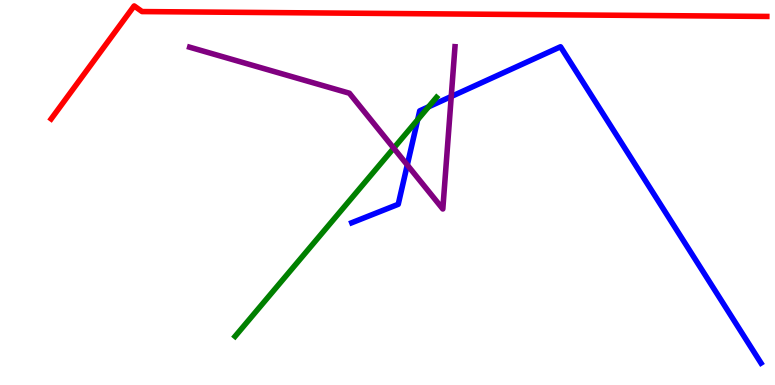[{'lines': ['blue', 'red'], 'intersections': []}, {'lines': ['green', 'red'], 'intersections': []}, {'lines': ['purple', 'red'], 'intersections': []}, {'lines': ['blue', 'green'], 'intersections': [{'x': 5.39, 'y': 6.89}, {'x': 5.53, 'y': 7.22}]}, {'lines': ['blue', 'purple'], 'intersections': [{'x': 5.26, 'y': 5.72}, {'x': 5.82, 'y': 7.49}]}, {'lines': ['green', 'purple'], 'intersections': [{'x': 5.08, 'y': 6.15}]}]